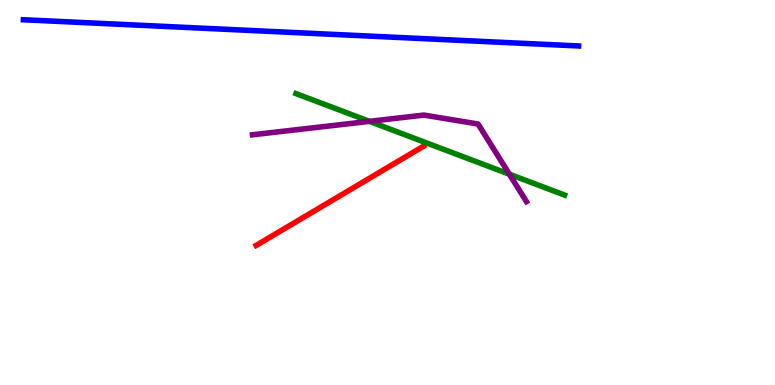[{'lines': ['blue', 'red'], 'intersections': []}, {'lines': ['green', 'red'], 'intersections': []}, {'lines': ['purple', 'red'], 'intersections': []}, {'lines': ['blue', 'green'], 'intersections': []}, {'lines': ['blue', 'purple'], 'intersections': []}, {'lines': ['green', 'purple'], 'intersections': [{'x': 4.77, 'y': 6.85}, {'x': 6.57, 'y': 5.48}]}]